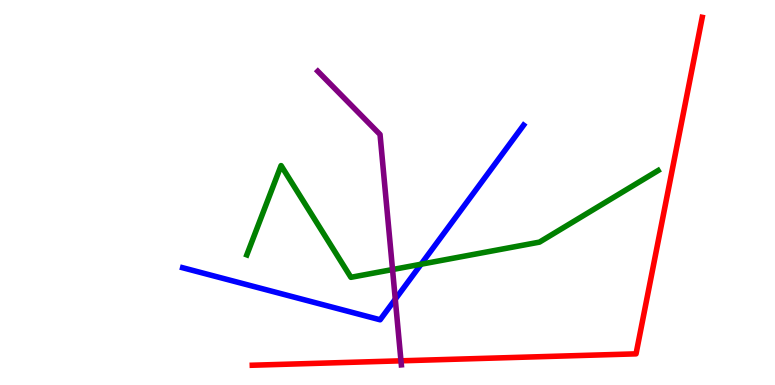[{'lines': ['blue', 'red'], 'intersections': []}, {'lines': ['green', 'red'], 'intersections': []}, {'lines': ['purple', 'red'], 'intersections': [{'x': 5.17, 'y': 0.628}]}, {'lines': ['blue', 'green'], 'intersections': [{'x': 5.43, 'y': 3.14}]}, {'lines': ['blue', 'purple'], 'intersections': [{'x': 5.1, 'y': 2.23}]}, {'lines': ['green', 'purple'], 'intersections': [{'x': 5.06, 'y': 3.0}]}]